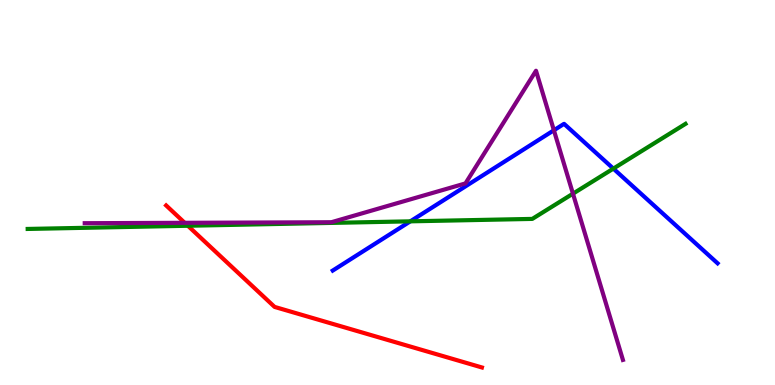[{'lines': ['blue', 'red'], 'intersections': []}, {'lines': ['green', 'red'], 'intersections': [{'x': 2.42, 'y': 4.14}]}, {'lines': ['purple', 'red'], 'intersections': [{'x': 2.38, 'y': 4.21}]}, {'lines': ['blue', 'green'], 'intersections': [{'x': 5.29, 'y': 4.25}, {'x': 7.91, 'y': 5.62}]}, {'lines': ['blue', 'purple'], 'intersections': [{'x': 7.15, 'y': 6.62}]}, {'lines': ['green', 'purple'], 'intersections': [{'x': 7.39, 'y': 4.97}]}]